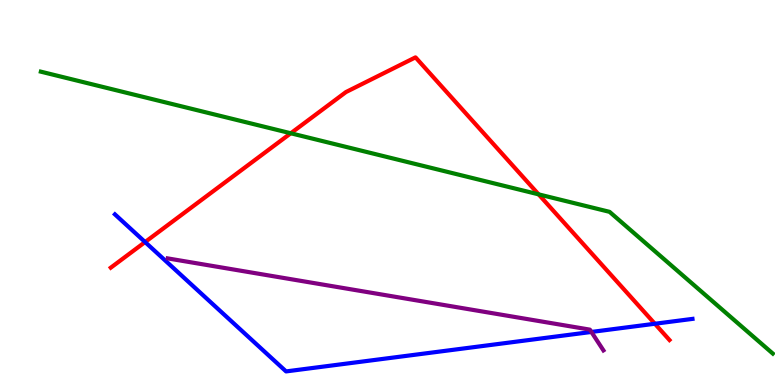[{'lines': ['blue', 'red'], 'intersections': [{'x': 1.87, 'y': 3.71}, {'x': 8.45, 'y': 1.59}]}, {'lines': ['green', 'red'], 'intersections': [{'x': 3.75, 'y': 6.54}, {'x': 6.95, 'y': 4.95}]}, {'lines': ['purple', 'red'], 'intersections': []}, {'lines': ['blue', 'green'], 'intersections': []}, {'lines': ['blue', 'purple'], 'intersections': [{'x': 7.63, 'y': 1.38}]}, {'lines': ['green', 'purple'], 'intersections': []}]